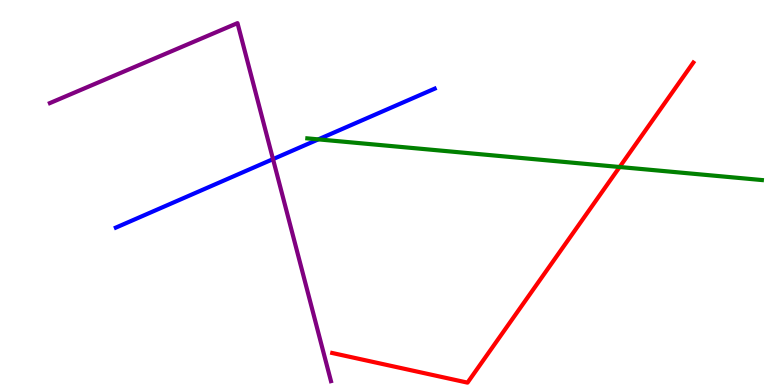[{'lines': ['blue', 'red'], 'intersections': []}, {'lines': ['green', 'red'], 'intersections': [{'x': 8.0, 'y': 5.66}]}, {'lines': ['purple', 'red'], 'intersections': []}, {'lines': ['blue', 'green'], 'intersections': [{'x': 4.11, 'y': 6.38}]}, {'lines': ['blue', 'purple'], 'intersections': [{'x': 3.52, 'y': 5.87}]}, {'lines': ['green', 'purple'], 'intersections': []}]